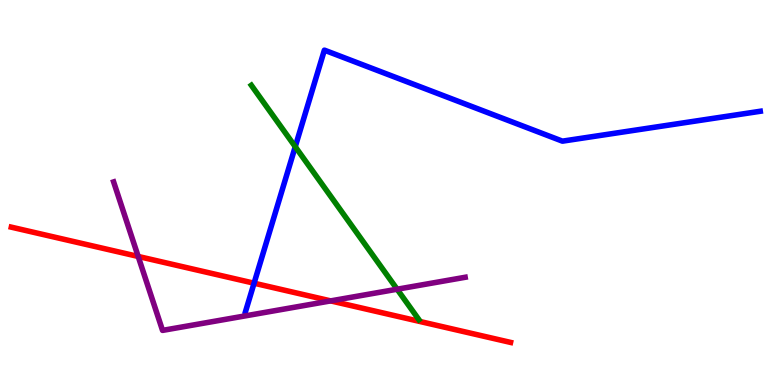[{'lines': ['blue', 'red'], 'intersections': [{'x': 3.28, 'y': 2.64}]}, {'lines': ['green', 'red'], 'intersections': []}, {'lines': ['purple', 'red'], 'intersections': [{'x': 1.78, 'y': 3.34}, {'x': 4.27, 'y': 2.18}]}, {'lines': ['blue', 'green'], 'intersections': [{'x': 3.81, 'y': 6.19}]}, {'lines': ['blue', 'purple'], 'intersections': []}, {'lines': ['green', 'purple'], 'intersections': [{'x': 5.12, 'y': 2.49}]}]